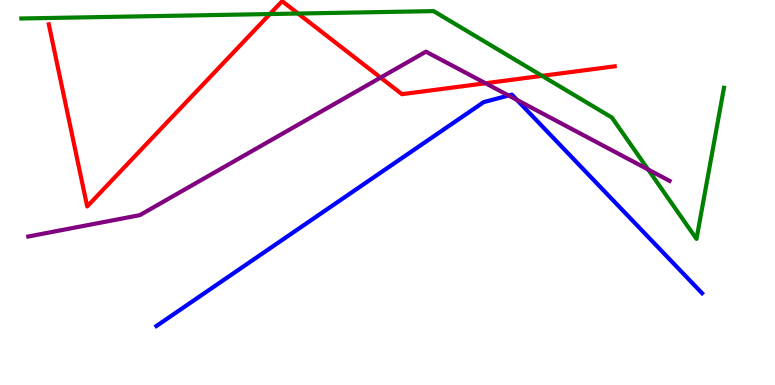[{'lines': ['blue', 'red'], 'intersections': []}, {'lines': ['green', 'red'], 'intersections': [{'x': 3.48, 'y': 9.64}, {'x': 3.85, 'y': 9.65}, {'x': 6.99, 'y': 8.03}]}, {'lines': ['purple', 'red'], 'intersections': [{'x': 4.91, 'y': 7.98}, {'x': 6.26, 'y': 7.84}]}, {'lines': ['blue', 'green'], 'intersections': []}, {'lines': ['blue', 'purple'], 'intersections': [{'x': 6.56, 'y': 7.52}, {'x': 6.67, 'y': 7.41}]}, {'lines': ['green', 'purple'], 'intersections': [{'x': 8.36, 'y': 5.6}]}]